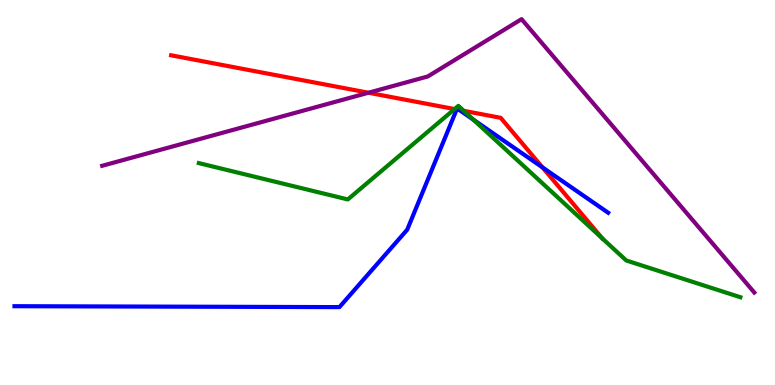[{'lines': ['blue', 'red'], 'intersections': [{'x': 5.89, 'y': 7.16}, {'x': 5.93, 'y': 7.14}, {'x': 7.0, 'y': 5.65}]}, {'lines': ['green', 'red'], 'intersections': [{'x': 5.87, 'y': 7.17}, {'x': 5.98, 'y': 7.12}]}, {'lines': ['purple', 'red'], 'intersections': [{'x': 4.75, 'y': 7.59}]}, {'lines': ['blue', 'green'], 'intersections': [{'x': 6.11, 'y': 6.89}]}, {'lines': ['blue', 'purple'], 'intersections': []}, {'lines': ['green', 'purple'], 'intersections': []}]